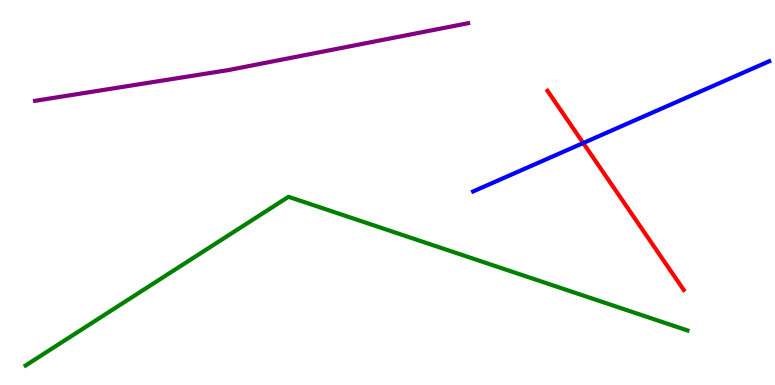[{'lines': ['blue', 'red'], 'intersections': [{'x': 7.53, 'y': 6.28}]}, {'lines': ['green', 'red'], 'intersections': []}, {'lines': ['purple', 'red'], 'intersections': []}, {'lines': ['blue', 'green'], 'intersections': []}, {'lines': ['blue', 'purple'], 'intersections': []}, {'lines': ['green', 'purple'], 'intersections': []}]